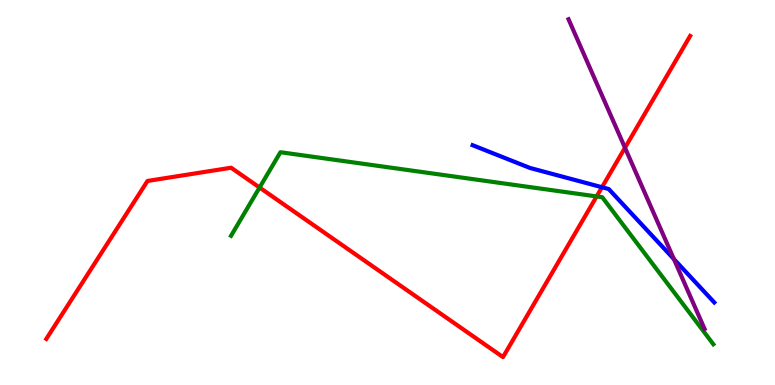[{'lines': ['blue', 'red'], 'intersections': [{'x': 7.77, 'y': 5.14}]}, {'lines': ['green', 'red'], 'intersections': [{'x': 3.35, 'y': 5.13}, {'x': 7.7, 'y': 4.9}]}, {'lines': ['purple', 'red'], 'intersections': [{'x': 8.06, 'y': 6.16}]}, {'lines': ['blue', 'green'], 'intersections': []}, {'lines': ['blue', 'purple'], 'intersections': [{'x': 8.7, 'y': 3.27}]}, {'lines': ['green', 'purple'], 'intersections': []}]